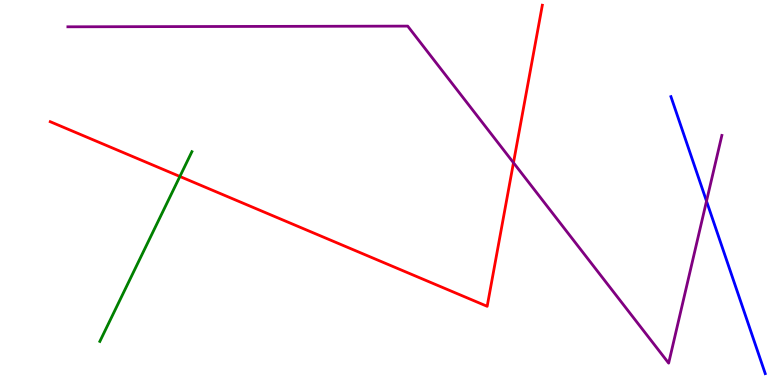[{'lines': ['blue', 'red'], 'intersections': []}, {'lines': ['green', 'red'], 'intersections': [{'x': 2.32, 'y': 5.42}]}, {'lines': ['purple', 'red'], 'intersections': [{'x': 6.63, 'y': 5.77}]}, {'lines': ['blue', 'green'], 'intersections': []}, {'lines': ['blue', 'purple'], 'intersections': [{'x': 9.12, 'y': 4.78}]}, {'lines': ['green', 'purple'], 'intersections': []}]